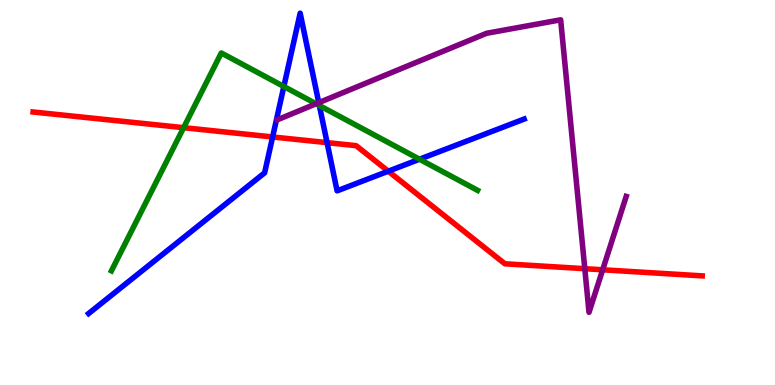[{'lines': ['blue', 'red'], 'intersections': [{'x': 3.52, 'y': 6.44}, {'x': 4.22, 'y': 6.3}, {'x': 5.01, 'y': 5.55}]}, {'lines': ['green', 'red'], 'intersections': [{'x': 2.37, 'y': 6.68}]}, {'lines': ['purple', 'red'], 'intersections': [{'x': 7.55, 'y': 3.02}, {'x': 7.78, 'y': 2.99}]}, {'lines': ['blue', 'green'], 'intersections': [{'x': 3.66, 'y': 7.75}, {'x': 4.12, 'y': 7.26}, {'x': 5.41, 'y': 5.86}]}, {'lines': ['blue', 'purple'], 'intersections': [{'x': 4.11, 'y': 7.33}]}, {'lines': ['green', 'purple'], 'intersections': [{'x': 4.08, 'y': 7.3}]}]